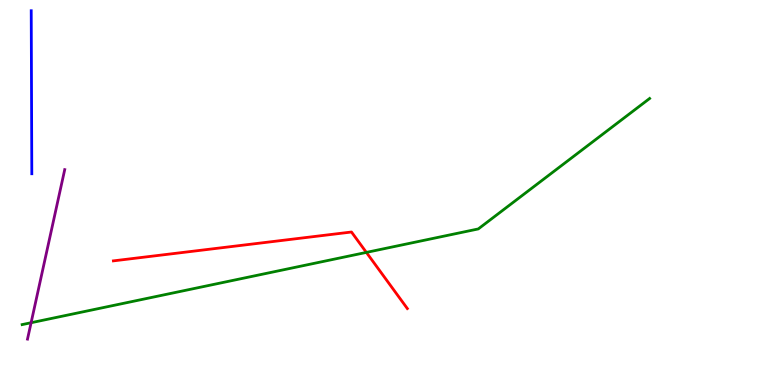[{'lines': ['blue', 'red'], 'intersections': []}, {'lines': ['green', 'red'], 'intersections': [{'x': 4.73, 'y': 3.44}]}, {'lines': ['purple', 'red'], 'intersections': []}, {'lines': ['blue', 'green'], 'intersections': []}, {'lines': ['blue', 'purple'], 'intersections': []}, {'lines': ['green', 'purple'], 'intersections': [{'x': 0.401, 'y': 1.62}]}]